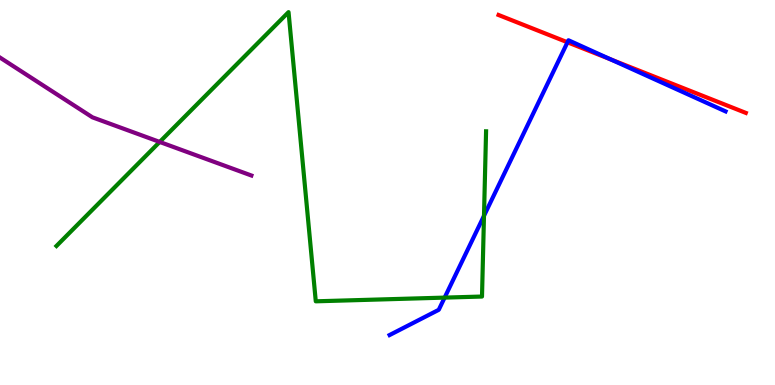[{'lines': ['blue', 'red'], 'intersections': [{'x': 7.32, 'y': 8.9}, {'x': 7.88, 'y': 8.46}]}, {'lines': ['green', 'red'], 'intersections': []}, {'lines': ['purple', 'red'], 'intersections': []}, {'lines': ['blue', 'green'], 'intersections': [{'x': 5.74, 'y': 2.27}, {'x': 6.25, 'y': 4.39}]}, {'lines': ['blue', 'purple'], 'intersections': []}, {'lines': ['green', 'purple'], 'intersections': [{'x': 2.06, 'y': 6.31}]}]